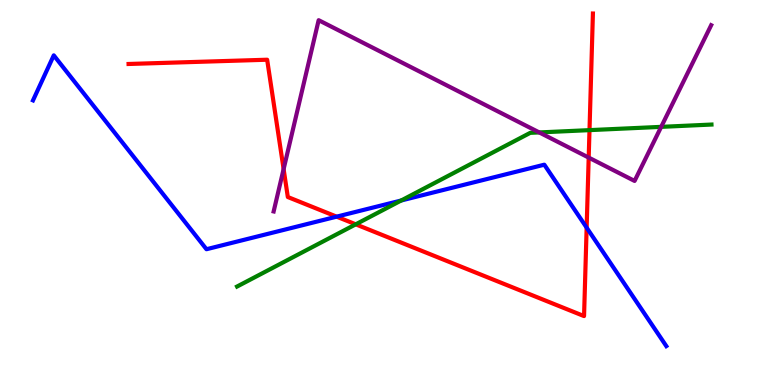[{'lines': ['blue', 'red'], 'intersections': [{'x': 4.34, 'y': 4.37}, {'x': 7.57, 'y': 4.09}]}, {'lines': ['green', 'red'], 'intersections': [{'x': 4.59, 'y': 4.17}, {'x': 7.61, 'y': 6.62}]}, {'lines': ['purple', 'red'], 'intersections': [{'x': 3.66, 'y': 5.61}, {'x': 7.6, 'y': 5.91}]}, {'lines': ['blue', 'green'], 'intersections': [{'x': 5.18, 'y': 4.79}]}, {'lines': ['blue', 'purple'], 'intersections': []}, {'lines': ['green', 'purple'], 'intersections': [{'x': 6.96, 'y': 6.56}, {'x': 8.53, 'y': 6.71}]}]